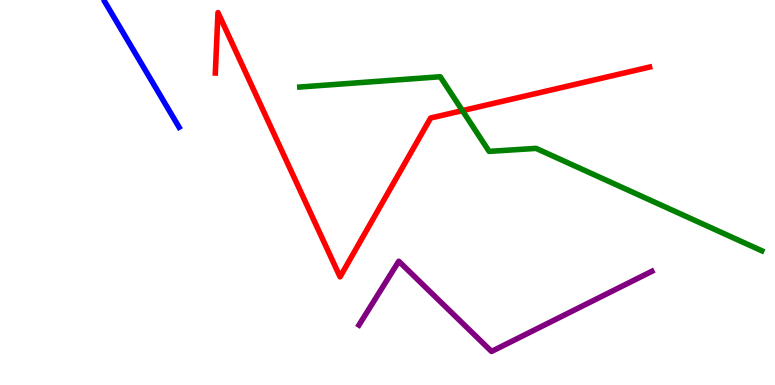[{'lines': ['blue', 'red'], 'intersections': []}, {'lines': ['green', 'red'], 'intersections': [{'x': 5.97, 'y': 7.13}]}, {'lines': ['purple', 'red'], 'intersections': []}, {'lines': ['blue', 'green'], 'intersections': []}, {'lines': ['blue', 'purple'], 'intersections': []}, {'lines': ['green', 'purple'], 'intersections': []}]